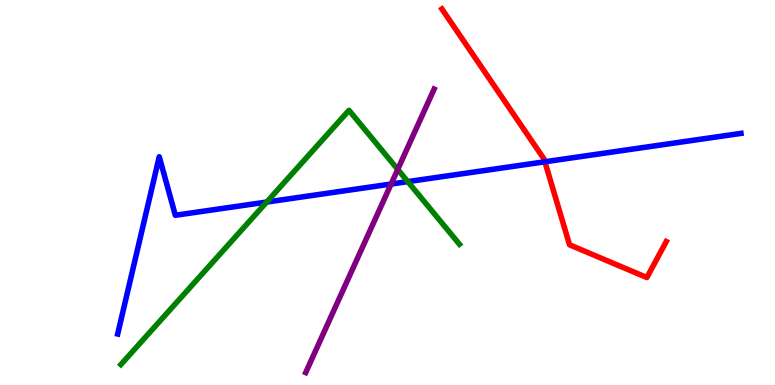[{'lines': ['blue', 'red'], 'intersections': [{'x': 7.03, 'y': 5.8}]}, {'lines': ['green', 'red'], 'intersections': []}, {'lines': ['purple', 'red'], 'intersections': []}, {'lines': ['blue', 'green'], 'intersections': [{'x': 3.44, 'y': 4.75}, {'x': 5.26, 'y': 5.28}]}, {'lines': ['blue', 'purple'], 'intersections': [{'x': 5.05, 'y': 5.22}]}, {'lines': ['green', 'purple'], 'intersections': [{'x': 5.13, 'y': 5.6}]}]